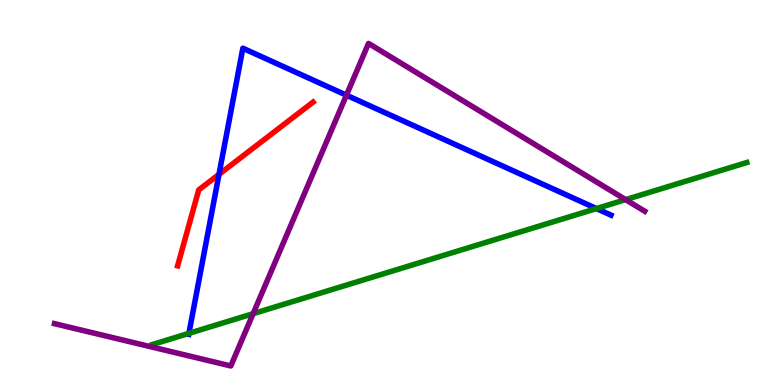[{'lines': ['blue', 'red'], 'intersections': [{'x': 2.83, 'y': 5.47}]}, {'lines': ['green', 'red'], 'intersections': []}, {'lines': ['purple', 'red'], 'intersections': []}, {'lines': ['blue', 'green'], 'intersections': [{'x': 2.44, 'y': 1.34}, {'x': 7.7, 'y': 4.58}]}, {'lines': ['blue', 'purple'], 'intersections': [{'x': 4.47, 'y': 7.53}]}, {'lines': ['green', 'purple'], 'intersections': [{'x': 3.27, 'y': 1.85}, {'x': 8.07, 'y': 4.81}]}]